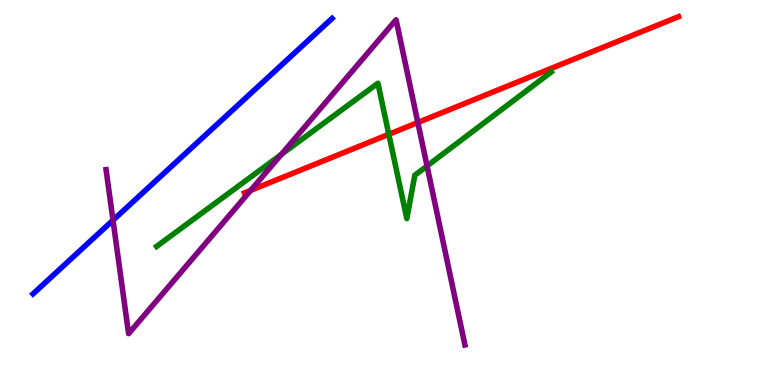[{'lines': ['blue', 'red'], 'intersections': []}, {'lines': ['green', 'red'], 'intersections': [{'x': 5.02, 'y': 6.51}]}, {'lines': ['purple', 'red'], 'intersections': [{'x': 3.24, 'y': 5.06}, {'x': 5.39, 'y': 6.82}]}, {'lines': ['blue', 'green'], 'intersections': []}, {'lines': ['blue', 'purple'], 'intersections': [{'x': 1.46, 'y': 4.28}]}, {'lines': ['green', 'purple'], 'intersections': [{'x': 3.63, 'y': 5.99}, {'x': 5.51, 'y': 5.69}]}]